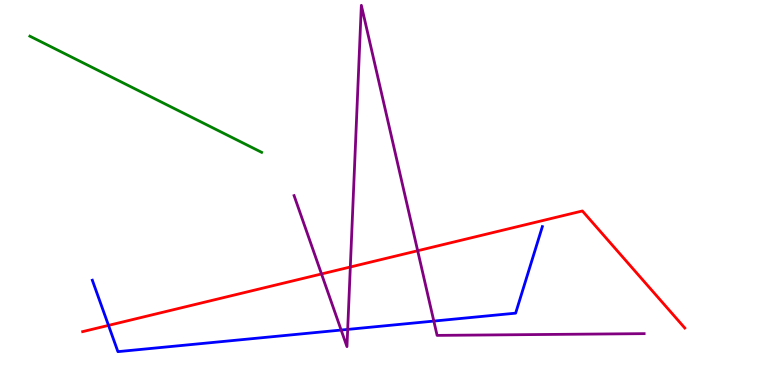[{'lines': ['blue', 'red'], 'intersections': [{'x': 1.4, 'y': 1.55}]}, {'lines': ['green', 'red'], 'intersections': []}, {'lines': ['purple', 'red'], 'intersections': [{'x': 4.15, 'y': 2.88}, {'x': 4.52, 'y': 3.06}, {'x': 5.39, 'y': 3.49}]}, {'lines': ['blue', 'green'], 'intersections': []}, {'lines': ['blue', 'purple'], 'intersections': [{'x': 4.4, 'y': 1.43}, {'x': 4.49, 'y': 1.44}, {'x': 5.6, 'y': 1.66}]}, {'lines': ['green', 'purple'], 'intersections': []}]